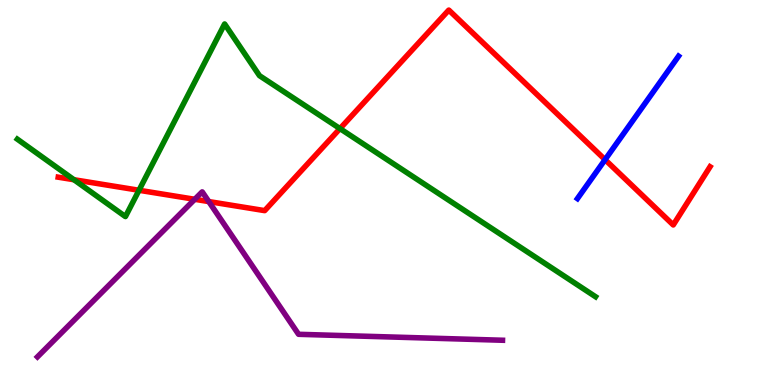[{'lines': ['blue', 'red'], 'intersections': [{'x': 7.81, 'y': 5.85}]}, {'lines': ['green', 'red'], 'intersections': [{'x': 0.955, 'y': 5.33}, {'x': 1.79, 'y': 5.06}, {'x': 4.39, 'y': 6.66}]}, {'lines': ['purple', 'red'], 'intersections': [{'x': 2.51, 'y': 4.82}, {'x': 2.69, 'y': 4.76}]}, {'lines': ['blue', 'green'], 'intersections': []}, {'lines': ['blue', 'purple'], 'intersections': []}, {'lines': ['green', 'purple'], 'intersections': []}]